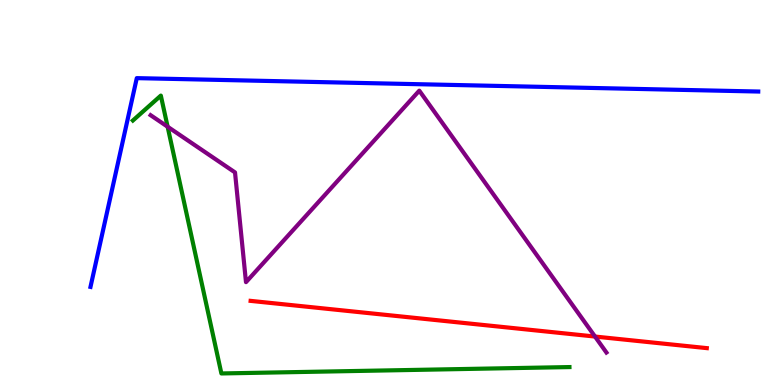[{'lines': ['blue', 'red'], 'intersections': []}, {'lines': ['green', 'red'], 'intersections': []}, {'lines': ['purple', 'red'], 'intersections': [{'x': 7.68, 'y': 1.26}]}, {'lines': ['blue', 'green'], 'intersections': []}, {'lines': ['blue', 'purple'], 'intersections': []}, {'lines': ['green', 'purple'], 'intersections': [{'x': 2.16, 'y': 6.71}]}]